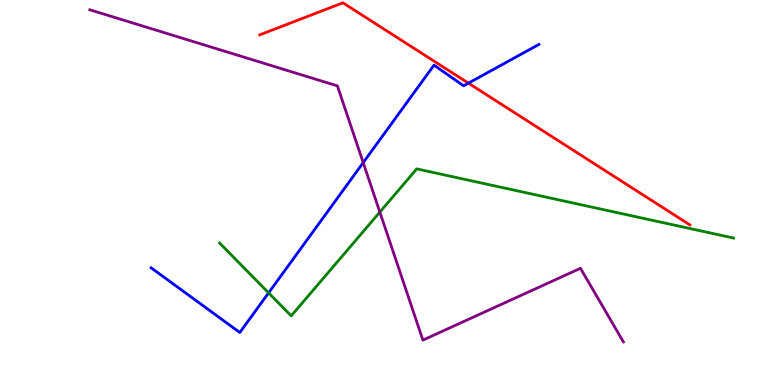[{'lines': ['blue', 'red'], 'intersections': [{'x': 6.04, 'y': 7.84}]}, {'lines': ['green', 'red'], 'intersections': []}, {'lines': ['purple', 'red'], 'intersections': []}, {'lines': ['blue', 'green'], 'intersections': [{'x': 3.47, 'y': 2.39}]}, {'lines': ['blue', 'purple'], 'intersections': [{'x': 4.69, 'y': 5.78}]}, {'lines': ['green', 'purple'], 'intersections': [{'x': 4.9, 'y': 4.49}]}]